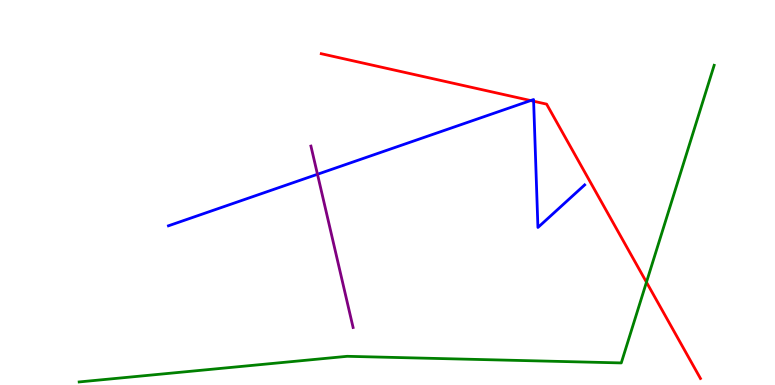[{'lines': ['blue', 'red'], 'intersections': [{'x': 6.85, 'y': 7.39}, {'x': 6.89, 'y': 7.37}]}, {'lines': ['green', 'red'], 'intersections': [{'x': 8.34, 'y': 2.67}]}, {'lines': ['purple', 'red'], 'intersections': []}, {'lines': ['blue', 'green'], 'intersections': []}, {'lines': ['blue', 'purple'], 'intersections': [{'x': 4.1, 'y': 5.47}]}, {'lines': ['green', 'purple'], 'intersections': []}]